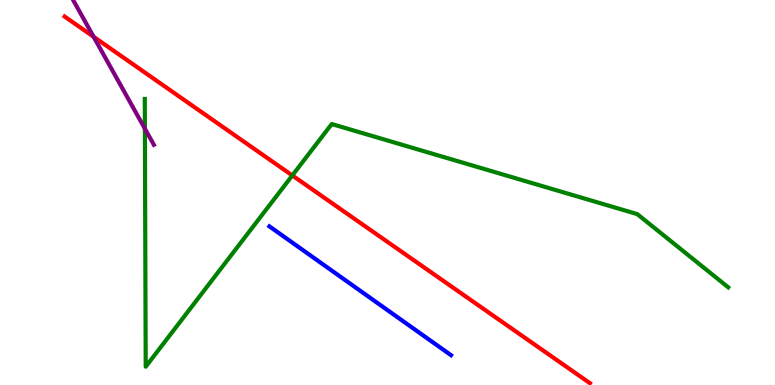[{'lines': ['blue', 'red'], 'intersections': []}, {'lines': ['green', 'red'], 'intersections': [{'x': 3.77, 'y': 5.44}]}, {'lines': ['purple', 'red'], 'intersections': [{'x': 1.21, 'y': 9.04}]}, {'lines': ['blue', 'green'], 'intersections': []}, {'lines': ['blue', 'purple'], 'intersections': []}, {'lines': ['green', 'purple'], 'intersections': [{'x': 1.87, 'y': 6.66}]}]